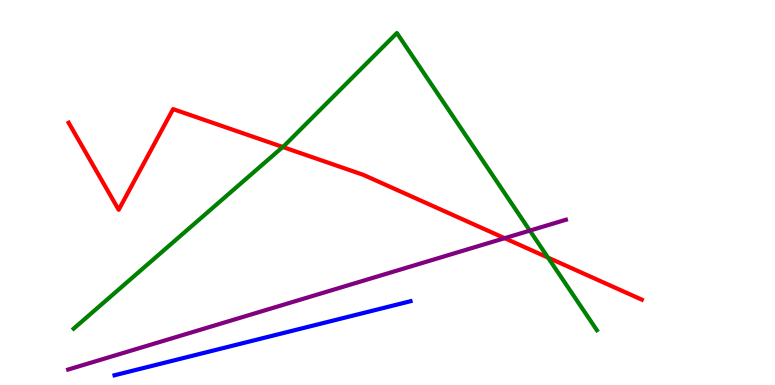[{'lines': ['blue', 'red'], 'intersections': []}, {'lines': ['green', 'red'], 'intersections': [{'x': 3.65, 'y': 6.18}, {'x': 7.07, 'y': 3.31}]}, {'lines': ['purple', 'red'], 'intersections': [{'x': 6.51, 'y': 3.81}]}, {'lines': ['blue', 'green'], 'intersections': []}, {'lines': ['blue', 'purple'], 'intersections': []}, {'lines': ['green', 'purple'], 'intersections': [{'x': 6.84, 'y': 4.01}]}]